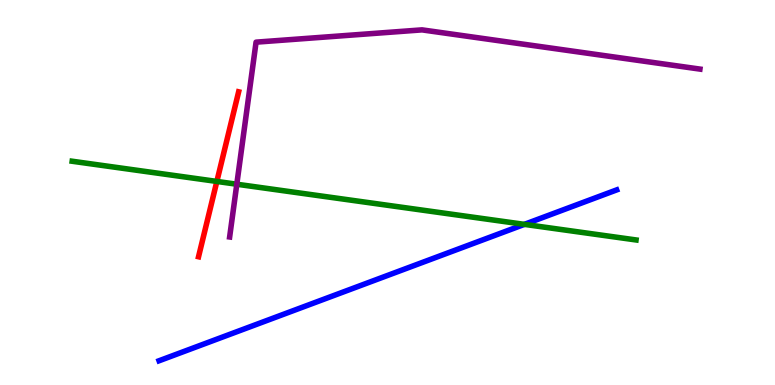[{'lines': ['blue', 'red'], 'intersections': []}, {'lines': ['green', 'red'], 'intersections': [{'x': 2.8, 'y': 5.29}]}, {'lines': ['purple', 'red'], 'intersections': []}, {'lines': ['blue', 'green'], 'intersections': [{'x': 6.77, 'y': 4.17}]}, {'lines': ['blue', 'purple'], 'intersections': []}, {'lines': ['green', 'purple'], 'intersections': [{'x': 3.06, 'y': 5.22}]}]